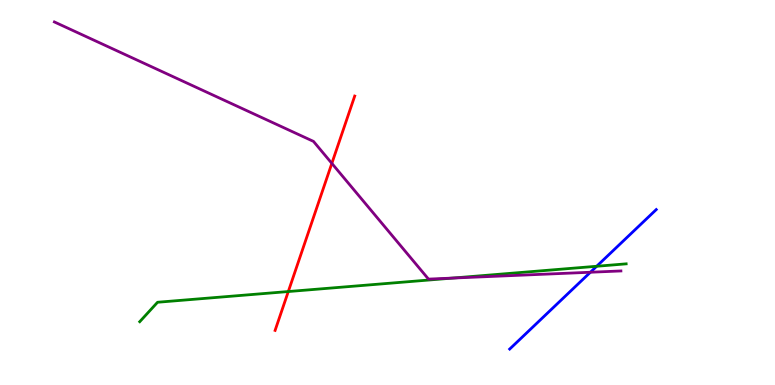[{'lines': ['blue', 'red'], 'intersections': []}, {'lines': ['green', 'red'], 'intersections': [{'x': 3.72, 'y': 2.43}]}, {'lines': ['purple', 'red'], 'intersections': [{'x': 4.28, 'y': 5.76}]}, {'lines': ['blue', 'green'], 'intersections': [{'x': 7.7, 'y': 3.08}]}, {'lines': ['blue', 'purple'], 'intersections': [{'x': 7.62, 'y': 2.93}]}, {'lines': ['green', 'purple'], 'intersections': [{'x': 5.84, 'y': 2.78}]}]